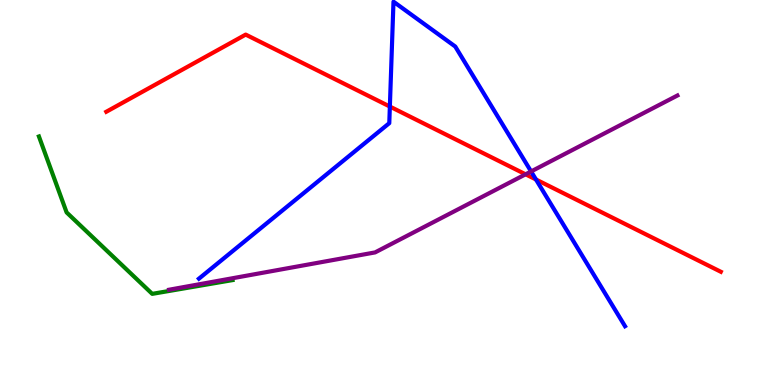[{'lines': ['blue', 'red'], 'intersections': [{'x': 5.03, 'y': 7.23}, {'x': 6.92, 'y': 5.34}]}, {'lines': ['green', 'red'], 'intersections': []}, {'lines': ['purple', 'red'], 'intersections': [{'x': 6.78, 'y': 5.47}]}, {'lines': ['blue', 'green'], 'intersections': []}, {'lines': ['blue', 'purple'], 'intersections': [{'x': 6.85, 'y': 5.55}]}, {'lines': ['green', 'purple'], 'intersections': []}]